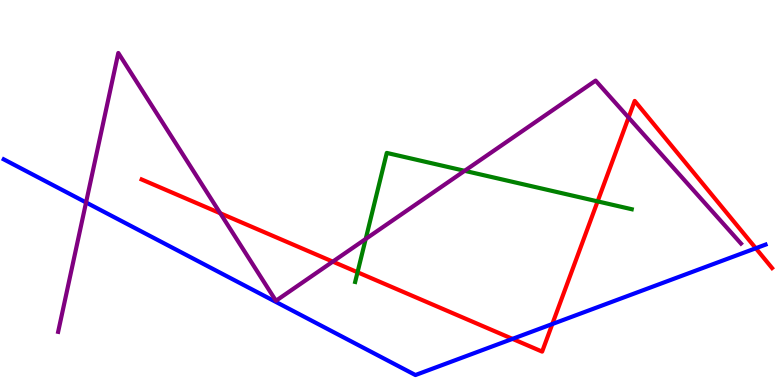[{'lines': ['blue', 'red'], 'intersections': [{'x': 6.61, 'y': 1.2}, {'x': 7.13, 'y': 1.58}, {'x': 9.75, 'y': 3.55}]}, {'lines': ['green', 'red'], 'intersections': [{'x': 4.61, 'y': 2.93}, {'x': 7.71, 'y': 4.77}]}, {'lines': ['purple', 'red'], 'intersections': [{'x': 2.84, 'y': 4.46}, {'x': 4.29, 'y': 3.2}, {'x': 8.11, 'y': 6.95}]}, {'lines': ['blue', 'green'], 'intersections': []}, {'lines': ['blue', 'purple'], 'intersections': [{'x': 1.11, 'y': 4.74}]}, {'lines': ['green', 'purple'], 'intersections': [{'x': 4.72, 'y': 3.79}, {'x': 6.0, 'y': 5.56}]}]